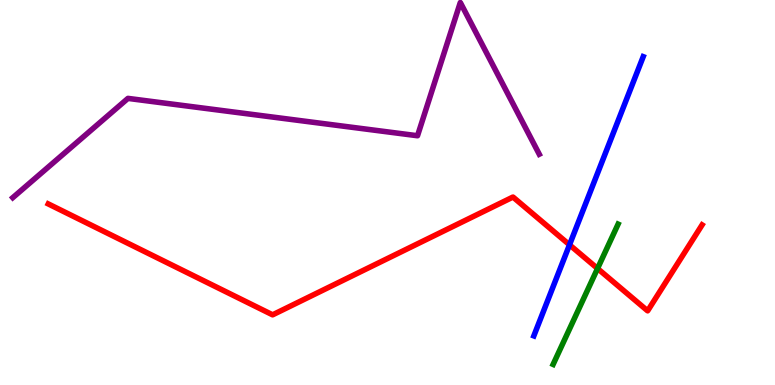[{'lines': ['blue', 'red'], 'intersections': [{'x': 7.35, 'y': 3.64}]}, {'lines': ['green', 'red'], 'intersections': [{'x': 7.71, 'y': 3.03}]}, {'lines': ['purple', 'red'], 'intersections': []}, {'lines': ['blue', 'green'], 'intersections': []}, {'lines': ['blue', 'purple'], 'intersections': []}, {'lines': ['green', 'purple'], 'intersections': []}]